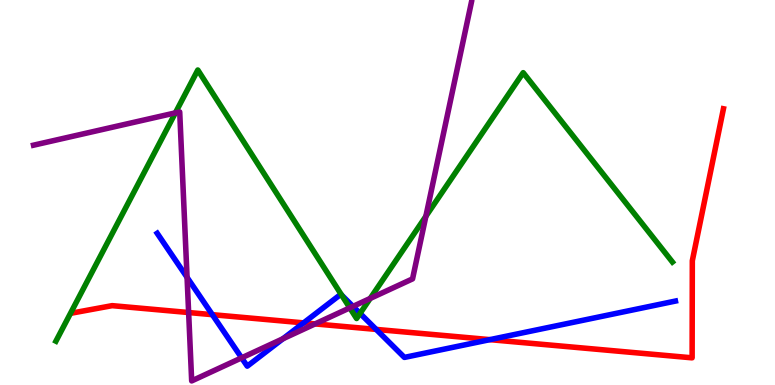[{'lines': ['blue', 'red'], 'intersections': [{'x': 2.74, 'y': 1.83}, {'x': 3.92, 'y': 1.61}, {'x': 4.85, 'y': 1.44}, {'x': 6.32, 'y': 1.18}]}, {'lines': ['green', 'red'], 'intersections': []}, {'lines': ['purple', 'red'], 'intersections': [{'x': 2.43, 'y': 1.88}, {'x': 4.07, 'y': 1.59}]}, {'lines': ['blue', 'green'], 'intersections': [{'x': 4.41, 'y': 2.33}, {'x': 4.65, 'y': 1.86}]}, {'lines': ['blue', 'purple'], 'intersections': [{'x': 2.41, 'y': 2.8}, {'x': 3.12, 'y': 0.705}, {'x': 3.65, 'y': 1.2}, {'x': 4.55, 'y': 2.04}]}, {'lines': ['green', 'purple'], 'intersections': [{'x': 2.26, 'y': 7.07}, {'x': 4.51, 'y': 2.0}, {'x': 4.78, 'y': 2.25}, {'x': 5.5, 'y': 4.38}]}]